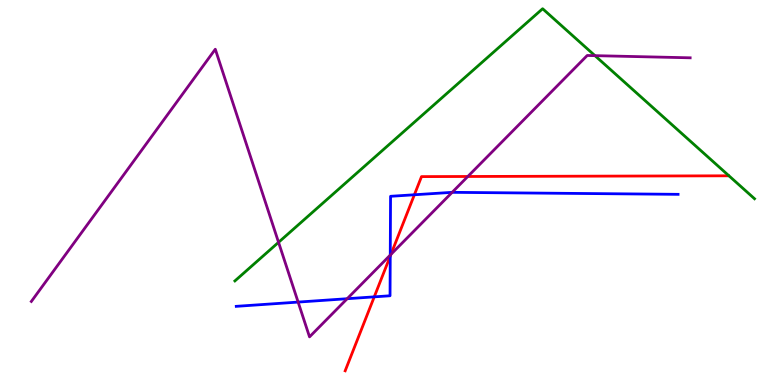[{'lines': ['blue', 'red'], 'intersections': [{'x': 4.83, 'y': 2.29}, {'x': 5.04, 'y': 3.35}, {'x': 5.35, 'y': 4.94}]}, {'lines': ['green', 'red'], 'intersections': []}, {'lines': ['purple', 'red'], 'intersections': [{'x': 5.04, 'y': 3.39}, {'x': 6.04, 'y': 5.42}]}, {'lines': ['blue', 'green'], 'intersections': []}, {'lines': ['blue', 'purple'], 'intersections': [{'x': 3.85, 'y': 2.15}, {'x': 4.48, 'y': 2.24}, {'x': 5.04, 'y': 3.37}, {'x': 5.83, 'y': 5.0}]}, {'lines': ['green', 'purple'], 'intersections': [{'x': 3.59, 'y': 3.71}, {'x': 7.68, 'y': 8.55}]}]